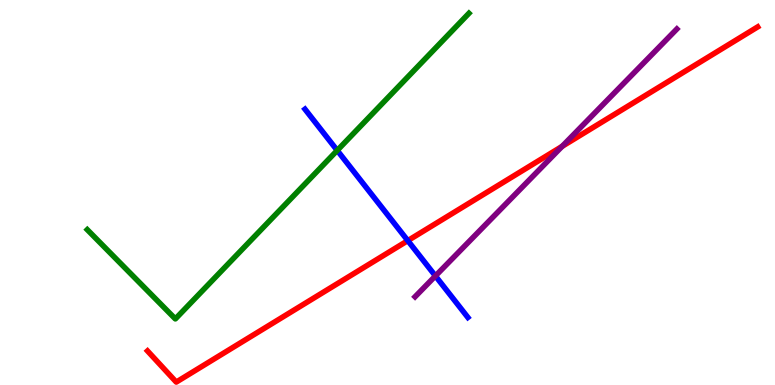[{'lines': ['blue', 'red'], 'intersections': [{'x': 5.26, 'y': 3.75}]}, {'lines': ['green', 'red'], 'intersections': []}, {'lines': ['purple', 'red'], 'intersections': [{'x': 7.25, 'y': 6.2}]}, {'lines': ['blue', 'green'], 'intersections': [{'x': 4.35, 'y': 6.09}]}, {'lines': ['blue', 'purple'], 'intersections': [{'x': 5.62, 'y': 2.83}]}, {'lines': ['green', 'purple'], 'intersections': []}]